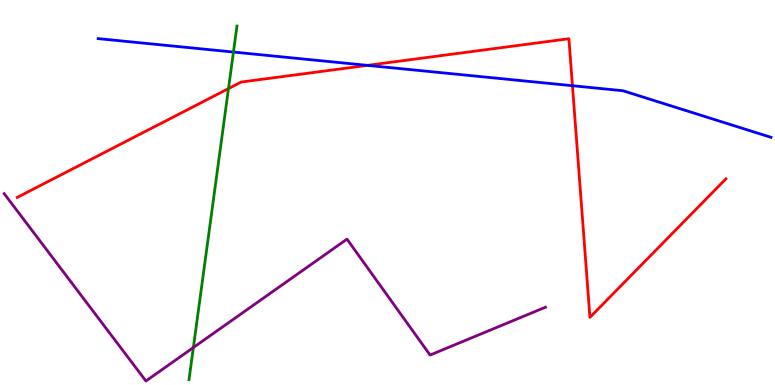[{'lines': ['blue', 'red'], 'intersections': [{'x': 4.74, 'y': 8.3}, {'x': 7.39, 'y': 7.77}]}, {'lines': ['green', 'red'], 'intersections': [{'x': 2.95, 'y': 7.7}]}, {'lines': ['purple', 'red'], 'intersections': []}, {'lines': ['blue', 'green'], 'intersections': [{'x': 3.01, 'y': 8.65}]}, {'lines': ['blue', 'purple'], 'intersections': []}, {'lines': ['green', 'purple'], 'intersections': [{'x': 2.5, 'y': 0.973}]}]